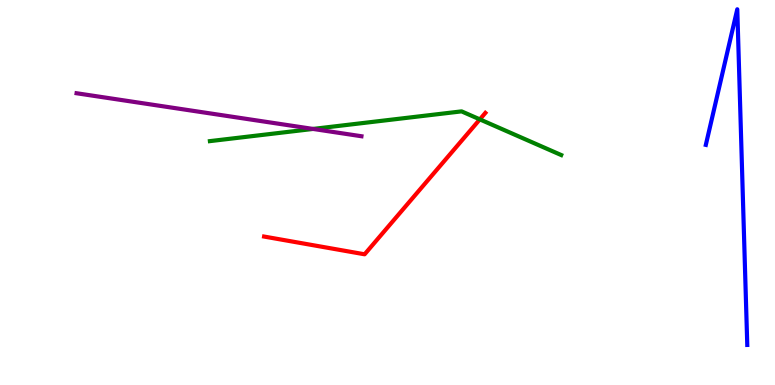[{'lines': ['blue', 'red'], 'intersections': []}, {'lines': ['green', 'red'], 'intersections': [{'x': 6.19, 'y': 6.9}]}, {'lines': ['purple', 'red'], 'intersections': []}, {'lines': ['blue', 'green'], 'intersections': []}, {'lines': ['blue', 'purple'], 'intersections': []}, {'lines': ['green', 'purple'], 'intersections': [{'x': 4.04, 'y': 6.65}]}]